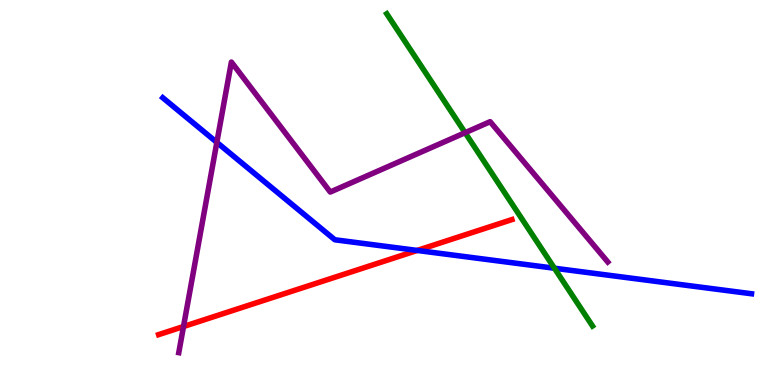[{'lines': ['blue', 'red'], 'intersections': [{'x': 5.38, 'y': 3.5}]}, {'lines': ['green', 'red'], 'intersections': []}, {'lines': ['purple', 'red'], 'intersections': [{'x': 2.37, 'y': 1.52}]}, {'lines': ['blue', 'green'], 'intersections': [{'x': 7.15, 'y': 3.03}]}, {'lines': ['blue', 'purple'], 'intersections': [{'x': 2.8, 'y': 6.3}]}, {'lines': ['green', 'purple'], 'intersections': [{'x': 6.0, 'y': 6.55}]}]